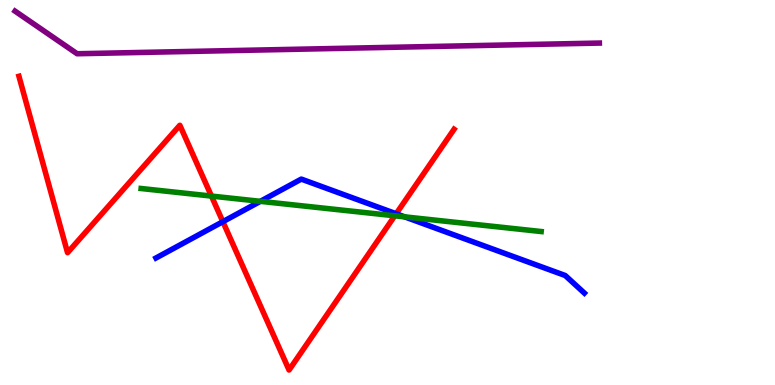[{'lines': ['blue', 'red'], 'intersections': [{'x': 2.88, 'y': 4.24}, {'x': 5.11, 'y': 4.45}]}, {'lines': ['green', 'red'], 'intersections': [{'x': 2.73, 'y': 4.91}, {'x': 5.09, 'y': 4.4}]}, {'lines': ['purple', 'red'], 'intersections': []}, {'lines': ['blue', 'green'], 'intersections': [{'x': 3.36, 'y': 4.77}, {'x': 5.22, 'y': 4.37}]}, {'lines': ['blue', 'purple'], 'intersections': []}, {'lines': ['green', 'purple'], 'intersections': []}]